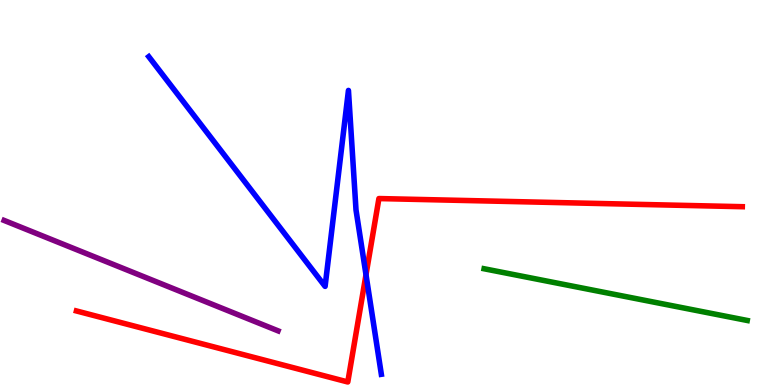[{'lines': ['blue', 'red'], 'intersections': [{'x': 4.72, 'y': 2.86}]}, {'lines': ['green', 'red'], 'intersections': []}, {'lines': ['purple', 'red'], 'intersections': []}, {'lines': ['blue', 'green'], 'intersections': []}, {'lines': ['blue', 'purple'], 'intersections': []}, {'lines': ['green', 'purple'], 'intersections': []}]